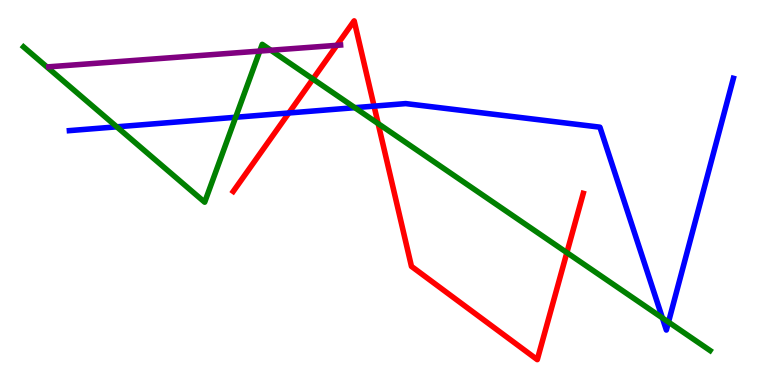[{'lines': ['blue', 'red'], 'intersections': [{'x': 3.73, 'y': 7.07}, {'x': 4.83, 'y': 7.24}]}, {'lines': ['green', 'red'], 'intersections': [{'x': 4.04, 'y': 7.95}, {'x': 4.88, 'y': 6.79}, {'x': 7.31, 'y': 3.44}]}, {'lines': ['purple', 'red'], 'intersections': [{'x': 4.35, 'y': 8.82}]}, {'lines': ['blue', 'green'], 'intersections': [{'x': 1.51, 'y': 6.71}, {'x': 3.04, 'y': 6.95}, {'x': 4.58, 'y': 7.2}, {'x': 8.55, 'y': 1.74}, {'x': 8.63, 'y': 1.63}]}, {'lines': ['blue', 'purple'], 'intersections': []}, {'lines': ['green', 'purple'], 'intersections': [{'x': 3.35, 'y': 8.67}, {'x': 3.49, 'y': 8.69}]}]